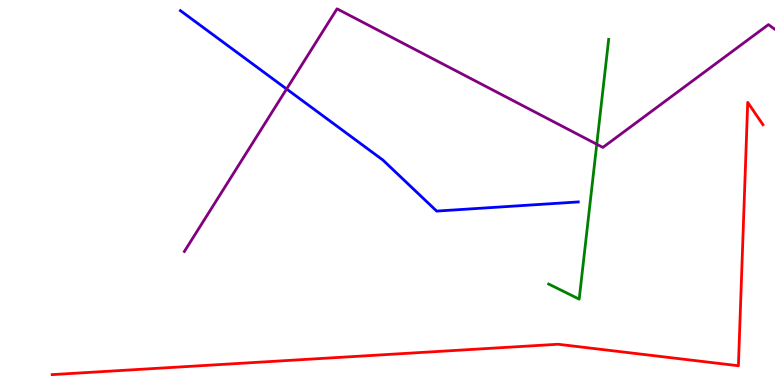[{'lines': ['blue', 'red'], 'intersections': []}, {'lines': ['green', 'red'], 'intersections': []}, {'lines': ['purple', 'red'], 'intersections': []}, {'lines': ['blue', 'green'], 'intersections': []}, {'lines': ['blue', 'purple'], 'intersections': [{'x': 3.7, 'y': 7.69}]}, {'lines': ['green', 'purple'], 'intersections': [{'x': 7.7, 'y': 6.25}]}]